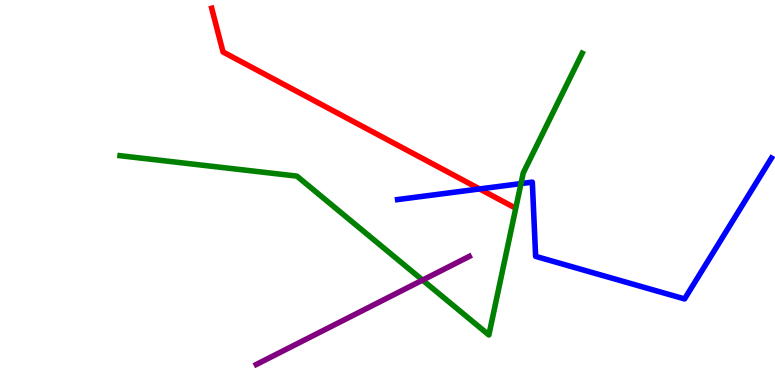[{'lines': ['blue', 'red'], 'intersections': [{'x': 6.19, 'y': 5.09}]}, {'lines': ['green', 'red'], 'intersections': []}, {'lines': ['purple', 'red'], 'intersections': []}, {'lines': ['blue', 'green'], 'intersections': [{'x': 6.72, 'y': 5.23}]}, {'lines': ['blue', 'purple'], 'intersections': []}, {'lines': ['green', 'purple'], 'intersections': [{'x': 5.45, 'y': 2.72}]}]